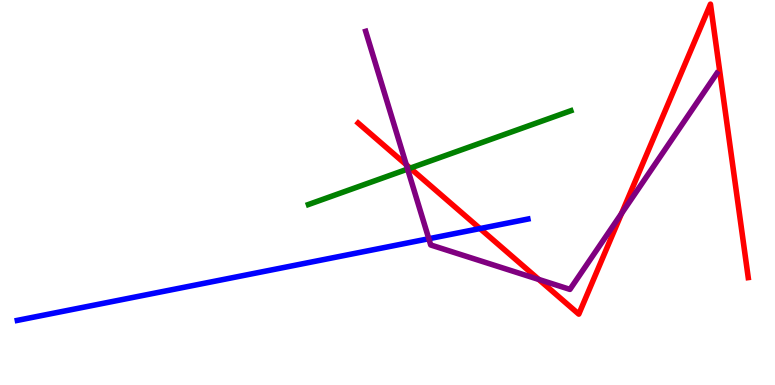[{'lines': ['blue', 'red'], 'intersections': [{'x': 6.19, 'y': 4.06}]}, {'lines': ['green', 'red'], 'intersections': [{'x': 5.29, 'y': 5.63}]}, {'lines': ['purple', 'red'], 'intersections': [{'x': 5.24, 'y': 5.72}, {'x': 6.95, 'y': 2.74}, {'x': 8.02, 'y': 4.46}]}, {'lines': ['blue', 'green'], 'intersections': []}, {'lines': ['blue', 'purple'], 'intersections': [{'x': 5.53, 'y': 3.8}]}, {'lines': ['green', 'purple'], 'intersections': [{'x': 5.26, 'y': 5.61}]}]